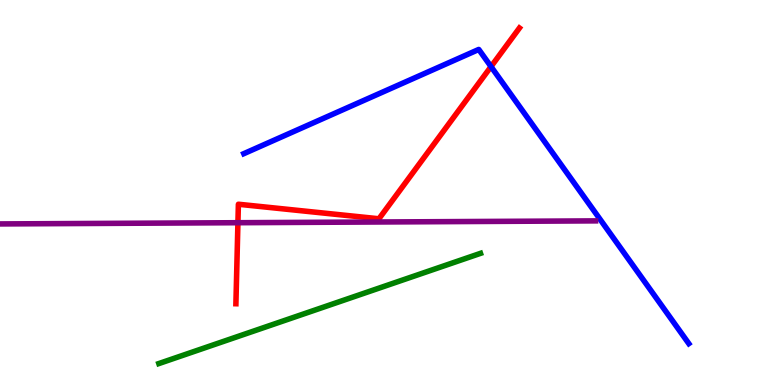[{'lines': ['blue', 'red'], 'intersections': [{'x': 6.34, 'y': 8.27}]}, {'lines': ['green', 'red'], 'intersections': []}, {'lines': ['purple', 'red'], 'intersections': [{'x': 3.07, 'y': 4.22}]}, {'lines': ['blue', 'green'], 'intersections': []}, {'lines': ['blue', 'purple'], 'intersections': []}, {'lines': ['green', 'purple'], 'intersections': []}]